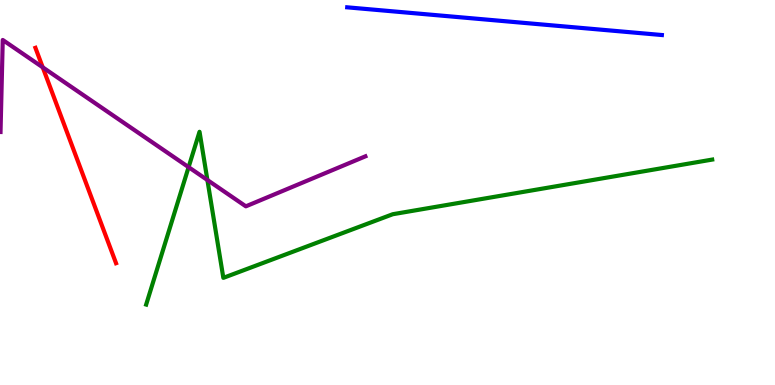[{'lines': ['blue', 'red'], 'intersections': []}, {'lines': ['green', 'red'], 'intersections': []}, {'lines': ['purple', 'red'], 'intersections': [{'x': 0.551, 'y': 8.25}]}, {'lines': ['blue', 'green'], 'intersections': []}, {'lines': ['blue', 'purple'], 'intersections': []}, {'lines': ['green', 'purple'], 'intersections': [{'x': 2.43, 'y': 5.66}, {'x': 2.68, 'y': 5.32}]}]